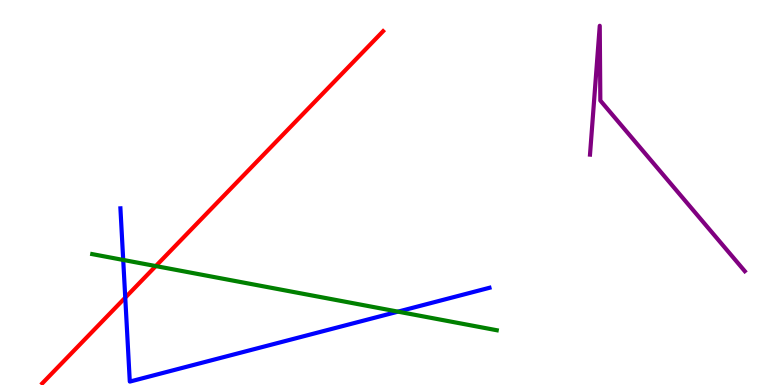[{'lines': ['blue', 'red'], 'intersections': [{'x': 1.62, 'y': 2.27}]}, {'lines': ['green', 'red'], 'intersections': [{'x': 2.01, 'y': 3.09}]}, {'lines': ['purple', 'red'], 'intersections': []}, {'lines': ['blue', 'green'], 'intersections': [{'x': 1.59, 'y': 3.25}, {'x': 5.14, 'y': 1.91}]}, {'lines': ['blue', 'purple'], 'intersections': []}, {'lines': ['green', 'purple'], 'intersections': []}]